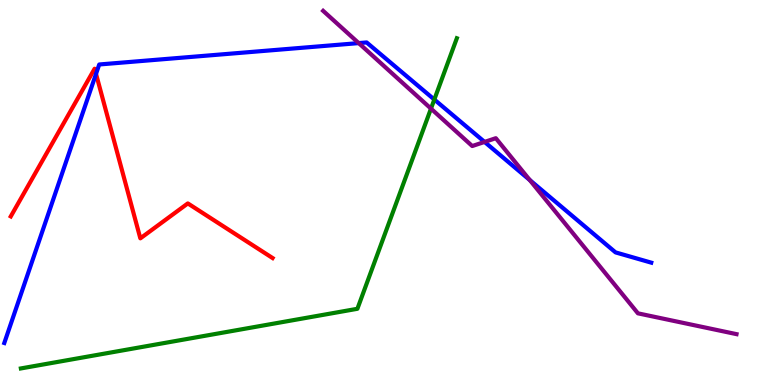[{'lines': ['blue', 'red'], 'intersections': [{'x': 1.24, 'y': 8.08}]}, {'lines': ['green', 'red'], 'intersections': []}, {'lines': ['purple', 'red'], 'intersections': []}, {'lines': ['blue', 'green'], 'intersections': [{'x': 5.6, 'y': 7.41}]}, {'lines': ['blue', 'purple'], 'intersections': [{'x': 4.63, 'y': 8.88}, {'x': 6.25, 'y': 6.31}, {'x': 6.84, 'y': 5.32}]}, {'lines': ['green', 'purple'], 'intersections': [{'x': 5.56, 'y': 7.18}]}]